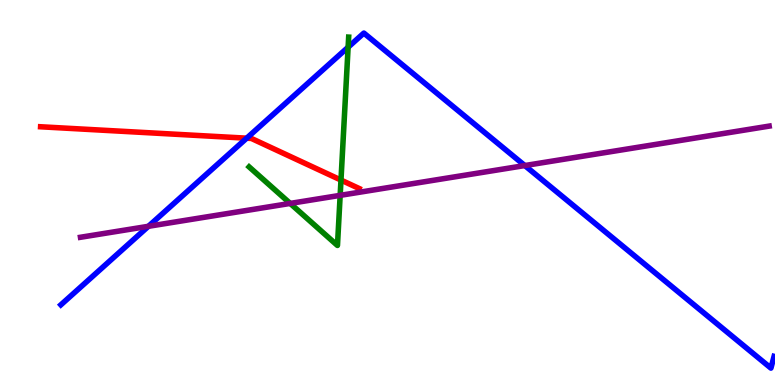[{'lines': ['blue', 'red'], 'intersections': [{'x': 3.18, 'y': 6.41}]}, {'lines': ['green', 'red'], 'intersections': [{'x': 4.4, 'y': 5.32}]}, {'lines': ['purple', 'red'], 'intersections': []}, {'lines': ['blue', 'green'], 'intersections': [{'x': 4.49, 'y': 8.77}]}, {'lines': ['blue', 'purple'], 'intersections': [{'x': 1.92, 'y': 4.12}, {'x': 6.77, 'y': 5.7}]}, {'lines': ['green', 'purple'], 'intersections': [{'x': 3.74, 'y': 4.72}, {'x': 4.39, 'y': 4.93}]}]